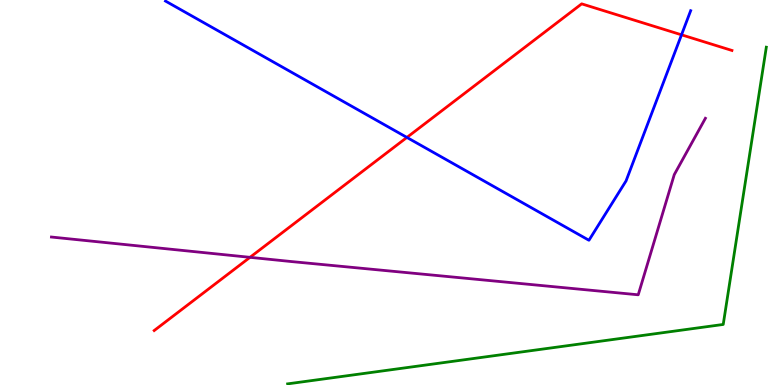[{'lines': ['blue', 'red'], 'intersections': [{'x': 5.25, 'y': 6.43}, {'x': 8.79, 'y': 9.1}]}, {'lines': ['green', 'red'], 'intersections': []}, {'lines': ['purple', 'red'], 'intersections': [{'x': 3.23, 'y': 3.32}]}, {'lines': ['blue', 'green'], 'intersections': []}, {'lines': ['blue', 'purple'], 'intersections': []}, {'lines': ['green', 'purple'], 'intersections': []}]